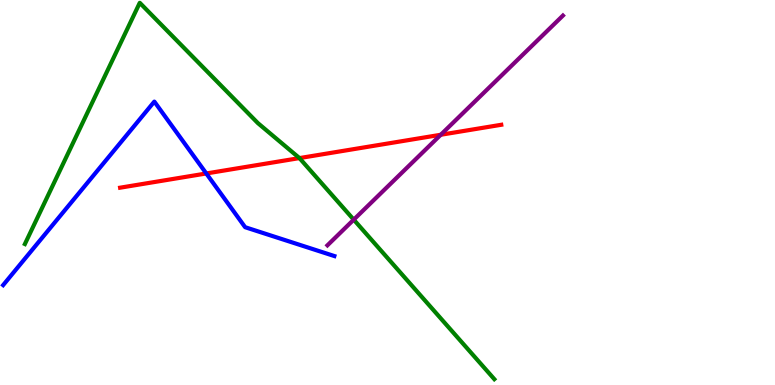[{'lines': ['blue', 'red'], 'intersections': [{'x': 2.66, 'y': 5.49}]}, {'lines': ['green', 'red'], 'intersections': [{'x': 3.86, 'y': 5.89}]}, {'lines': ['purple', 'red'], 'intersections': [{'x': 5.69, 'y': 6.5}]}, {'lines': ['blue', 'green'], 'intersections': []}, {'lines': ['blue', 'purple'], 'intersections': []}, {'lines': ['green', 'purple'], 'intersections': [{'x': 4.56, 'y': 4.29}]}]